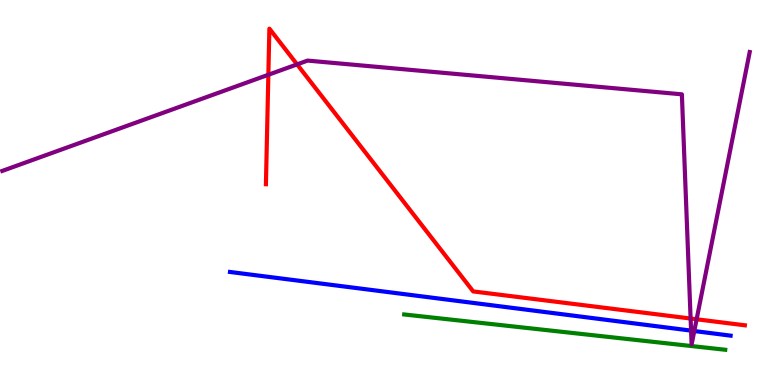[{'lines': ['blue', 'red'], 'intersections': []}, {'lines': ['green', 'red'], 'intersections': []}, {'lines': ['purple', 'red'], 'intersections': [{'x': 3.46, 'y': 8.06}, {'x': 3.83, 'y': 8.33}, {'x': 8.91, 'y': 1.73}, {'x': 8.99, 'y': 1.71}]}, {'lines': ['blue', 'green'], 'intersections': []}, {'lines': ['blue', 'purple'], 'intersections': [{'x': 8.92, 'y': 1.41}, {'x': 8.96, 'y': 1.4}]}, {'lines': ['green', 'purple'], 'intersections': []}]